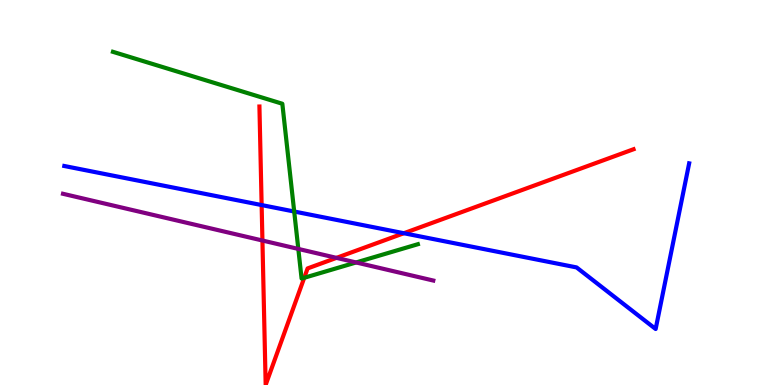[{'lines': ['blue', 'red'], 'intersections': [{'x': 3.38, 'y': 4.67}, {'x': 5.21, 'y': 3.94}]}, {'lines': ['green', 'red'], 'intersections': [{'x': 3.93, 'y': 2.78}]}, {'lines': ['purple', 'red'], 'intersections': [{'x': 3.39, 'y': 3.75}, {'x': 4.34, 'y': 3.3}]}, {'lines': ['blue', 'green'], 'intersections': [{'x': 3.8, 'y': 4.51}]}, {'lines': ['blue', 'purple'], 'intersections': []}, {'lines': ['green', 'purple'], 'intersections': [{'x': 3.85, 'y': 3.53}, {'x': 4.59, 'y': 3.18}]}]